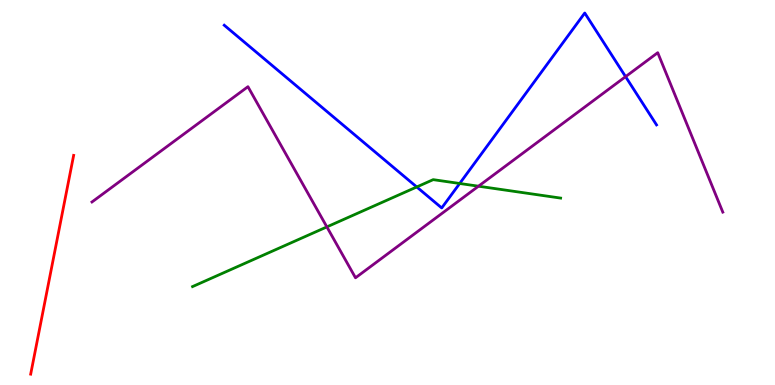[{'lines': ['blue', 'red'], 'intersections': []}, {'lines': ['green', 'red'], 'intersections': []}, {'lines': ['purple', 'red'], 'intersections': []}, {'lines': ['blue', 'green'], 'intersections': [{'x': 5.38, 'y': 5.14}, {'x': 5.93, 'y': 5.23}]}, {'lines': ['blue', 'purple'], 'intersections': [{'x': 8.07, 'y': 8.01}]}, {'lines': ['green', 'purple'], 'intersections': [{'x': 4.22, 'y': 4.11}, {'x': 6.17, 'y': 5.16}]}]